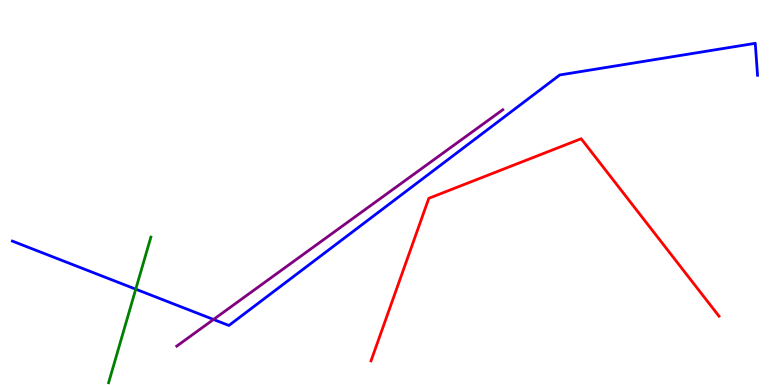[{'lines': ['blue', 'red'], 'intersections': []}, {'lines': ['green', 'red'], 'intersections': []}, {'lines': ['purple', 'red'], 'intersections': []}, {'lines': ['blue', 'green'], 'intersections': [{'x': 1.75, 'y': 2.49}]}, {'lines': ['blue', 'purple'], 'intersections': [{'x': 2.76, 'y': 1.7}]}, {'lines': ['green', 'purple'], 'intersections': []}]